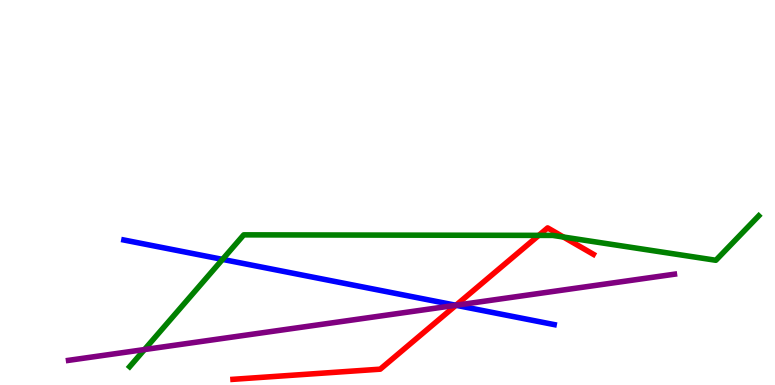[{'lines': ['blue', 'red'], 'intersections': [{'x': 5.88, 'y': 2.07}]}, {'lines': ['green', 'red'], 'intersections': [{'x': 6.95, 'y': 3.89}, {'x': 7.27, 'y': 3.84}]}, {'lines': ['purple', 'red'], 'intersections': [{'x': 5.88, 'y': 2.07}]}, {'lines': ['blue', 'green'], 'intersections': [{'x': 2.87, 'y': 3.26}]}, {'lines': ['blue', 'purple'], 'intersections': [{'x': 5.88, 'y': 2.07}]}, {'lines': ['green', 'purple'], 'intersections': [{'x': 1.86, 'y': 0.921}]}]